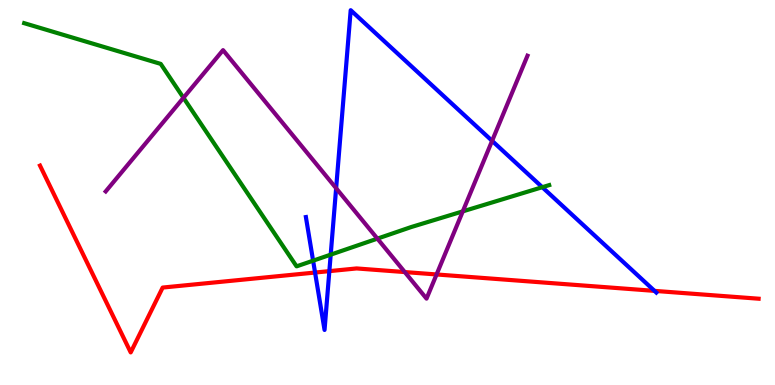[{'lines': ['blue', 'red'], 'intersections': [{'x': 4.07, 'y': 2.92}, {'x': 4.25, 'y': 2.96}, {'x': 8.45, 'y': 2.44}]}, {'lines': ['green', 'red'], 'intersections': []}, {'lines': ['purple', 'red'], 'intersections': [{'x': 5.22, 'y': 2.93}, {'x': 5.63, 'y': 2.87}]}, {'lines': ['blue', 'green'], 'intersections': [{'x': 4.04, 'y': 3.23}, {'x': 4.27, 'y': 3.39}, {'x': 7.0, 'y': 5.14}]}, {'lines': ['blue', 'purple'], 'intersections': [{'x': 4.34, 'y': 5.11}, {'x': 6.35, 'y': 6.34}]}, {'lines': ['green', 'purple'], 'intersections': [{'x': 2.37, 'y': 7.46}, {'x': 4.87, 'y': 3.8}, {'x': 5.97, 'y': 4.51}]}]